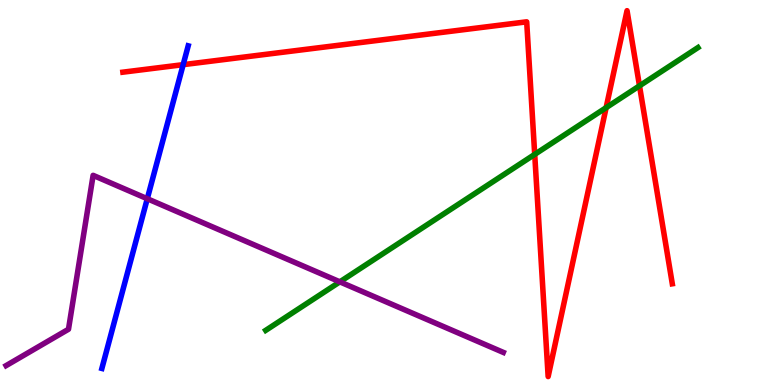[{'lines': ['blue', 'red'], 'intersections': [{'x': 2.36, 'y': 8.32}]}, {'lines': ['green', 'red'], 'intersections': [{'x': 6.9, 'y': 5.99}, {'x': 7.82, 'y': 7.2}, {'x': 8.25, 'y': 7.77}]}, {'lines': ['purple', 'red'], 'intersections': []}, {'lines': ['blue', 'green'], 'intersections': []}, {'lines': ['blue', 'purple'], 'intersections': [{'x': 1.9, 'y': 4.84}]}, {'lines': ['green', 'purple'], 'intersections': [{'x': 4.39, 'y': 2.68}]}]